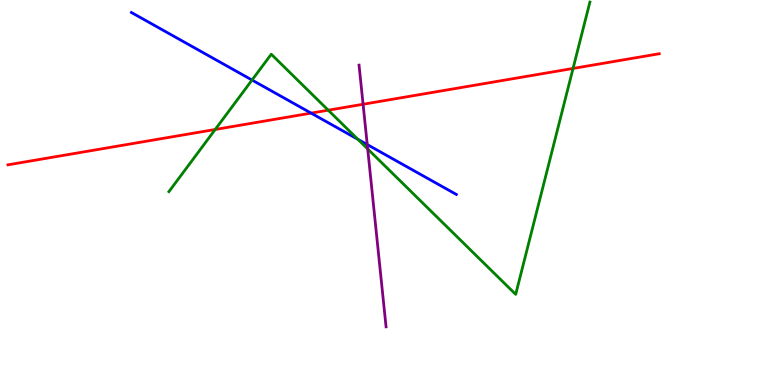[{'lines': ['blue', 'red'], 'intersections': [{'x': 4.01, 'y': 7.06}]}, {'lines': ['green', 'red'], 'intersections': [{'x': 2.78, 'y': 6.64}, {'x': 4.24, 'y': 7.14}, {'x': 7.39, 'y': 8.22}]}, {'lines': ['purple', 'red'], 'intersections': [{'x': 4.68, 'y': 7.29}]}, {'lines': ['blue', 'green'], 'intersections': [{'x': 3.25, 'y': 7.92}, {'x': 4.62, 'y': 6.38}]}, {'lines': ['blue', 'purple'], 'intersections': [{'x': 4.74, 'y': 6.25}]}, {'lines': ['green', 'purple'], 'intersections': [{'x': 4.74, 'y': 6.13}]}]